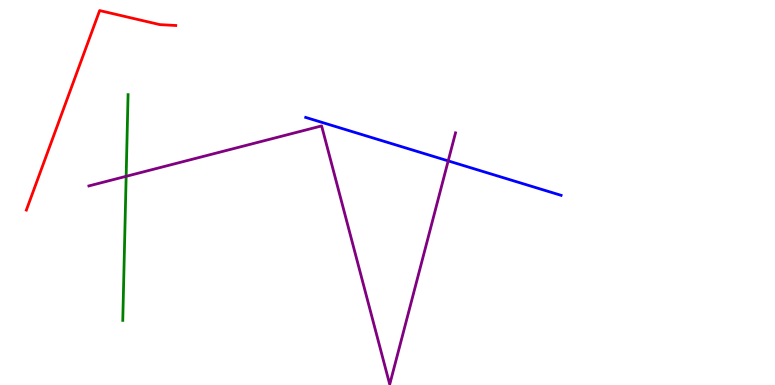[{'lines': ['blue', 'red'], 'intersections': []}, {'lines': ['green', 'red'], 'intersections': []}, {'lines': ['purple', 'red'], 'intersections': []}, {'lines': ['blue', 'green'], 'intersections': []}, {'lines': ['blue', 'purple'], 'intersections': [{'x': 5.78, 'y': 5.82}]}, {'lines': ['green', 'purple'], 'intersections': [{'x': 1.63, 'y': 5.42}]}]